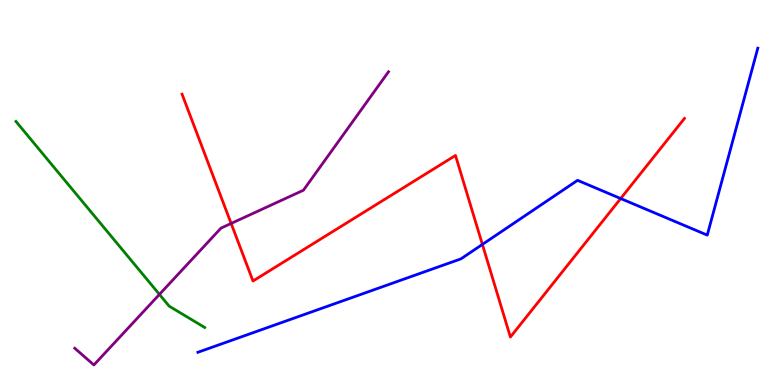[{'lines': ['blue', 'red'], 'intersections': [{'x': 6.22, 'y': 3.65}, {'x': 8.01, 'y': 4.84}]}, {'lines': ['green', 'red'], 'intersections': []}, {'lines': ['purple', 'red'], 'intersections': [{'x': 2.98, 'y': 4.2}]}, {'lines': ['blue', 'green'], 'intersections': []}, {'lines': ['blue', 'purple'], 'intersections': []}, {'lines': ['green', 'purple'], 'intersections': [{'x': 2.06, 'y': 2.35}]}]